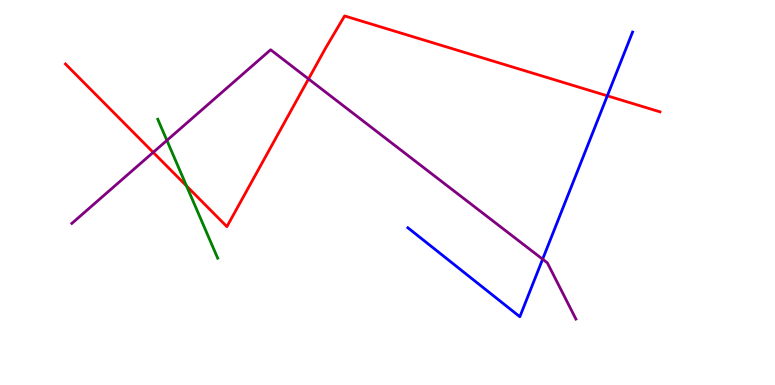[{'lines': ['blue', 'red'], 'intersections': [{'x': 7.84, 'y': 7.51}]}, {'lines': ['green', 'red'], 'intersections': [{'x': 2.41, 'y': 5.17}]}, {'lines': ['purple', 'red'], 'intersections': [{'x': 1.98, 'y': 6.04}, {'x': 3.98, 'y': 7.95}]}, {'lines': ['blue', 'green'], 'intersections': []}, {'lines': ['blue', 'purple'], 'intersections': [{'x': 7.0, 'y': 3.27}]}, {'lines': ['green', 'purple'], 'intersections': [{'x': 2.15, 'y': 6.35}]}]